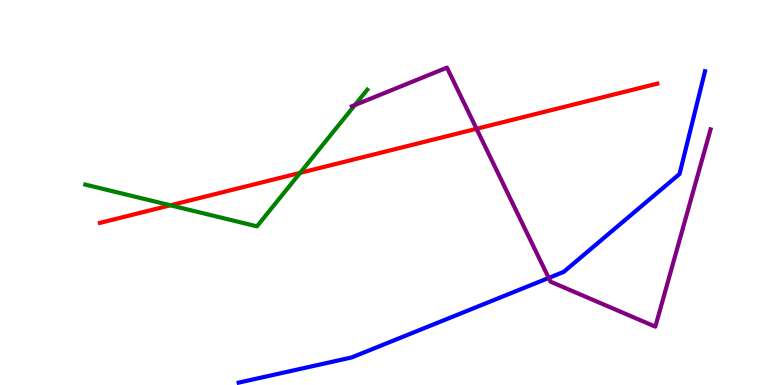[{'lines': ['blue', 'red'], 'intersections': []}, {'lines': ['green', 'red'], 'intersections': [{'x': 2.2, 'y': 4.67}, {'x': 3.87, 'y': 5.51}]}, {'lines': ['purple', 'red'], 'intersections': [{'x': 6.15, 'y': 6.65}]}, {'lines': ['blue', 'green'], 'intersections': []}, {'lines': ['blue', 'purple'], 'intersections': [{'x': 7.08, 'y': 2.78}]}, {'lines': ['green', 'purple'], 'intersections': [{'x': 4.58, 'y': 7.27}]}]